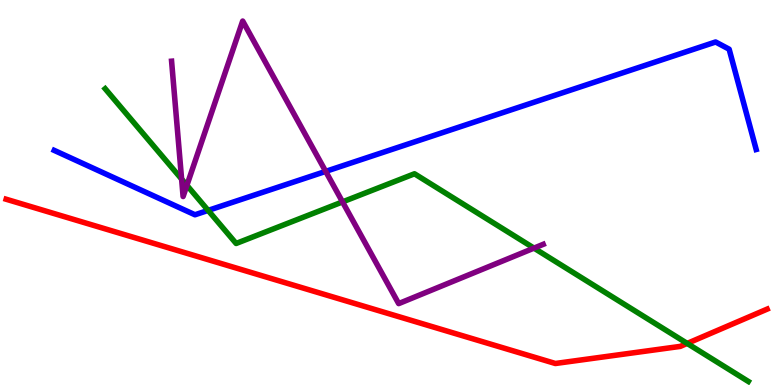[{'lines': ['blue', 'red'], 'intersections': []}, {'lines': ['green', 'red'], 'intersections': [{'x': 8.87, 'y': 1.08}]}, {'lines': ['purple', 'red'], 'intersections': []}, {'lines': ['blue', 'green'], 'intersections': [{'x': 2.69, 'y': 4.54}]}, {'lines': ['blue', 'purple'], 'intersections': [{'x': 4.2, 'y': 5.55}]}, {'lines': ['green', 'purple'], 'intersections': [{'x': 2.34, 'y': 5.35}, {'x': 2.41, 'y': 5.19}, {'x': 4.42, 'y': 4.76}, {'x': 6.89, 'y': 3.56}]}]